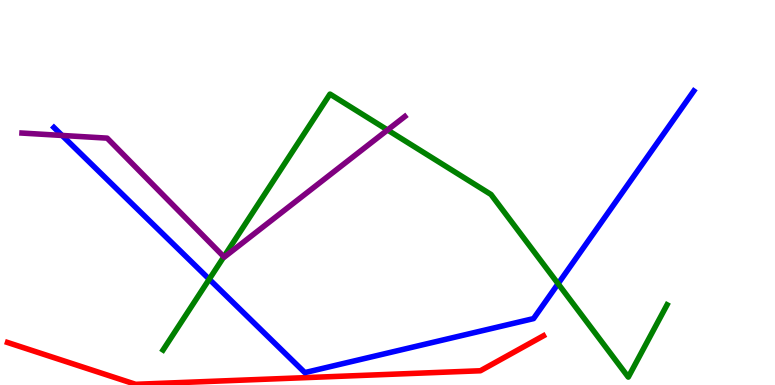[{'lines': ['blue', 'red'], 'intersections': []}, {'lines': ['green', 'red'], 'intersections': []}, {'lines': ['purple', 'red'], 'intersections': []}, {'lines': ['blue', 'green'], 'intersections': [{'x': 2.7, 'y': 2.75}, {'x': 7.2, 'y': 2.63}]}, {'lines': ['blue', 'purple'], 'intersections': [{'x': 0.801, 'y': 6.48}]}, {'lines': ['green', 'purple'], 'intersections': [{'x': 2.89, 'y': 3.33}, {'x': 5.0, 'y': 6.62}]}]